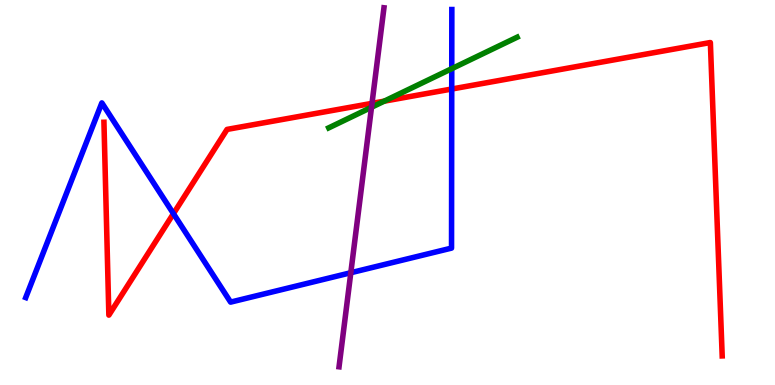[{'lines': ['blue', 'red'], 'intersections': [{'x': 2.24, 'y': 4.45}, {'x': 5.83, 'y': 7.69}]}, {'lines': ['green', 'red'], 'intersections': [{'x': 4.96, 'y': 7.37}]}, {'lines': ['purple', 'red'], 'intersections': [{'x': 4.8, 'y': 7.32}]}, {'lines': ['blue', 'green'], 'intersections': [{'x': 5.83, 'y': 8.22}]}, {'lines': ['blue', 'purple'], 'intersections': [{'x': 4.53, 'y': 2.92}]}, {'lines': ['green', 'purple'], 'intersections': [{'x': 4.79, 'y': 7.21}]}]